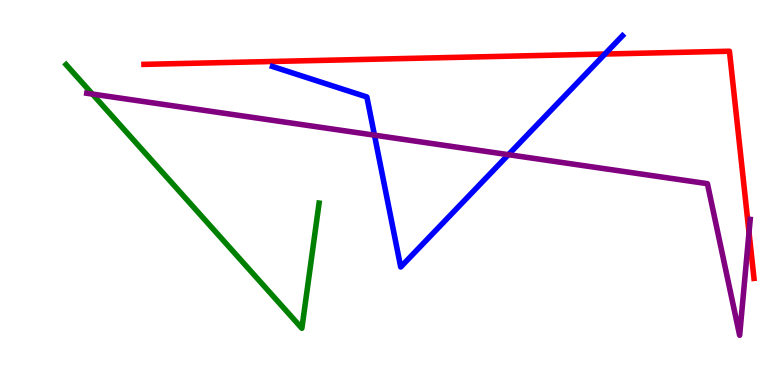[{'lines': ['blue', 'red'], 'intersections': [{'x': 7.81, 'y': 8.6}]}, {'lines': ['green', 'red'], 'intersections': []}, {'lines': ['purple', 'red'], 'intersections': [{'x': 9.66, 'y': 3.96}]}, {'lines': ['blue', 'green'], 'intersections': []}, {'lines': ['blue', 'purple'], 'intersections': [{'x': 4.83, 'y': 6.49}, {'x': 6.56, 'y': 5.98}]}, {'lines': ['green', 'purple'], 'intersections': [{'x': 1.19, 'y': 7.56}]}]